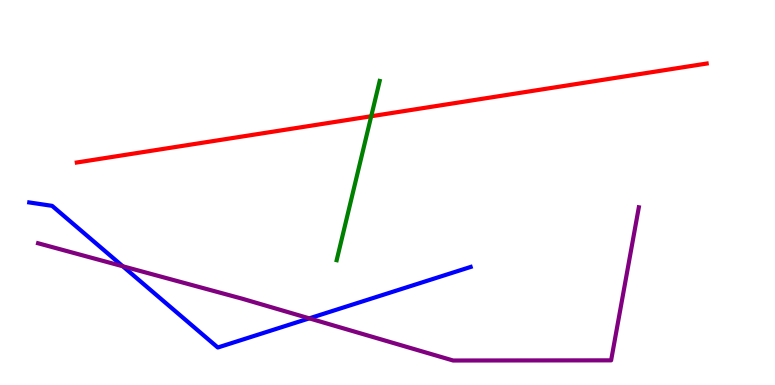[{'lines': ['blue', 'red'], 'intersections': []}, {'lines': ['green', 'red'], 'intersections': [{'x': 4.79, 'y': 6.98}]}, {'lines': ['purple', 'red'], 'intersections': []}, {'lines': ['blue', 'green'], 'intersections': []}, {'lines': ['blue', 'purple'], 'intersections': [{'x': 1.58, 'y': 3.08}, {'x': 3.99, 'y': 1.73}]}, {'lines': ['green', 'purple'], 'intersections': []}]